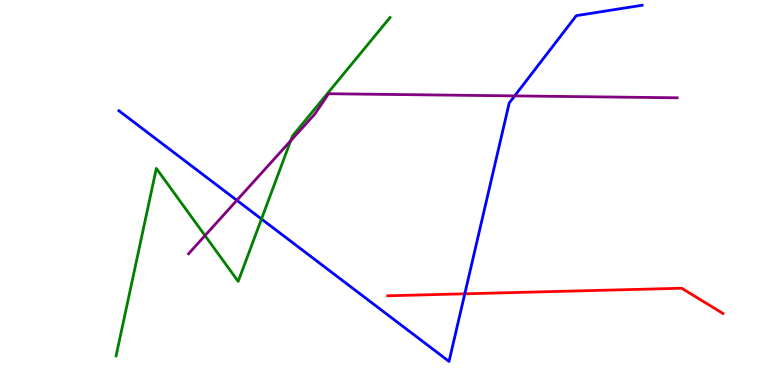[{'lines': ['blue', 'red'], 'intersections': [{'x': 6.0, 'y': 2.37}]}, {'lines': ['green', 'red'], 'intersections': []}, {'lines': ['purple', 'red'], 'intersections': []}, {'lines': ['blue', 'green'], 'intersections': [{'x': 3.37, 'y': 4.31}]}, {'lines': ['blue', 'purple'], 'intersections': [{'x': 3.06, 'y': 4.8}, {'x': 6.64, 'y': 7.51}]}, {'lines': ['green', 'purple'], 'intersections': [{'x': 2.65, 'y': 3.88}, {'x': 3.75, 'y': 6.34}]}]